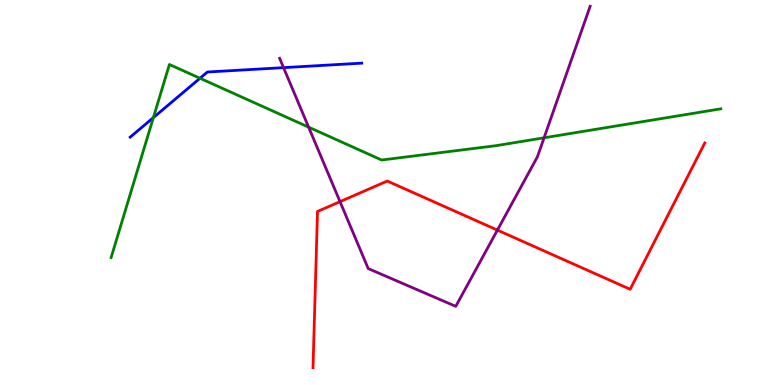[{'lines': ['blue', 'red'], 'intersections': []}, {'lines': ['green', 'red'], 'intersections': []}, {'lines': ['purple', 'red'], 'intersections': [{'x': 4.39, 'y': 4.76}, {'x': 6.42, 'y': 4.02}]}, {'lines': ['blue', 'green'], 'intersections': [{'x': 1.98, 'y': 6.95}, {'x': 2.58, 'y': 7.97}]}, {'lines': ['blue', 'purple'], 'intersections': [{'x': 3.66, 'y': 8.24}]}, {'lines': ['green', 'purple'], 'intersections': [{'x': 3.98, 'y': 6.7}, {'x': 7.02, 'y': 6.42}]}]